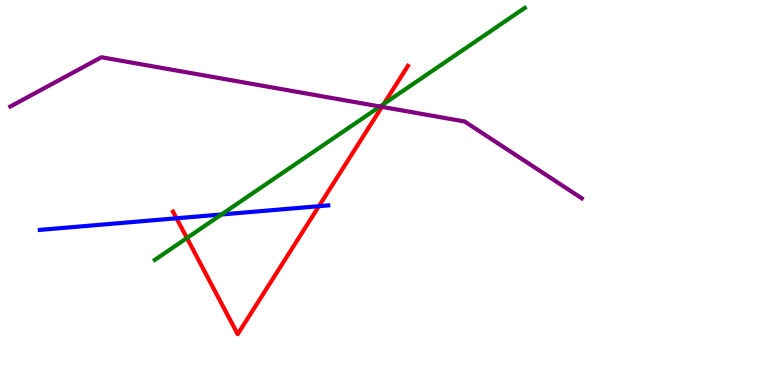[{'lines': ['blue', 'red'], 'intersections': [{'x': 2.28, 'y': 4.33}, {'x': 4.11, 'y': 4.64}]}, {'lines': ['green', 'red'], 'intersections': [{'x': 2.41, 'y': 3.82}, {'x': 4.95, 'y': 7.3}]}, {'lines': ['purple', 'red'], 'intersections': [{'x': 4.93, 'y': 7.22}]}, {'lines': ['blue', 'green'], 'intersections': [{'x': 2.86, 'y': 4.43}]}, {'lines': ['blue', 'purple'], 'intersections': []}, {'lines': ['green', 'purple'], 'intersections': [{'x': 4.9, 'y': 7.23}]}]